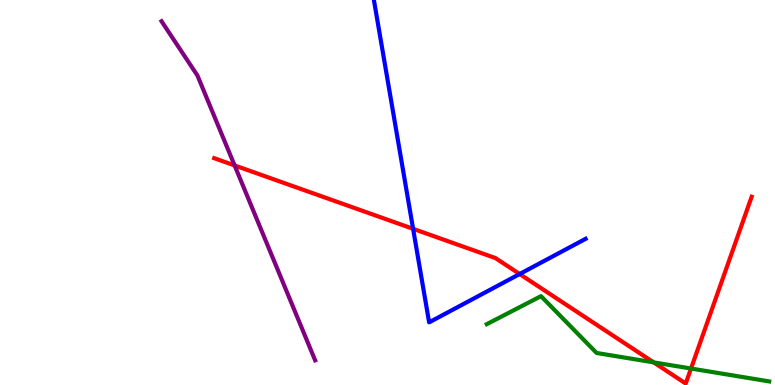[{'lines': ['blue', 'red'], 'intersections': [{'x': 5.33, 'y': 4.06}, {'x': 6.71, 'y': 2.88}]}, {'lines': ['green', 'red'], 'intersections': [{'x': 8.43, 'y': 0.588}, {'x': 8.92, 'y': 0.428}]}, {'lines': ['purple', 'red'], 'intersections': [{'x': 3.03, 'y': 5.7}]}, {'lines': ['blue', 'green'], 'intersections': []}, {'lines': ['blue', 'purple'], 'intersections': []}, {'lines': ['green', 'purple'], 'intersections': []}]